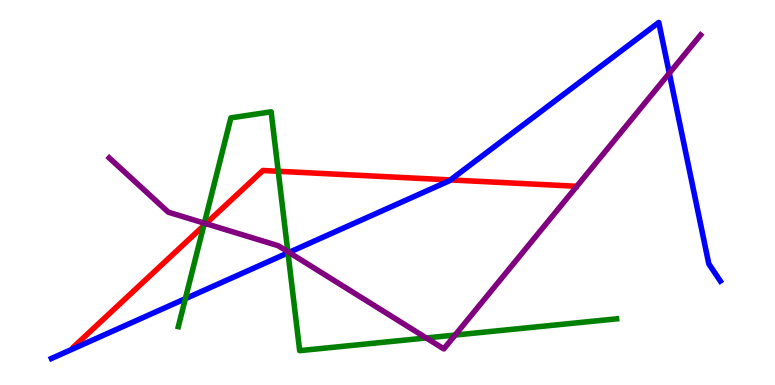[{'lines': ['blue', 'red'], 'intersections': [{'x': 5.81, 'y': 5.33}]}, {'lines': ['green', 'red'], 'intersections': [{'x': 2.63, 'y': 4.14}, {'x': 3.59, 'y': 5.55}]}, {'lines': ['purple', 'red'], 'intersections': [{'x': 2.66, 'y': 4.19}]}, {'lines': ['blue', 'green'], 'intersections': [{'x': 2.39, 'y': 2.24}, {'x': 3.72, 'y': 3.43}]}, {'lines': ['blue', 'purple'], 'intersections': [{'x': 3.73, 'y': 3.44}, {'x': 8.64, 'y': 8.1}]}, {'lines': ['green', 'purple'], 'intersections': [{'x': 2.64, 'y': 4.2}, {'x': 3.71, 'y': 3.46}, {'x': 5.5, 'y': 1.22}, {'x': 5.87, 'y': 1.3}]}]